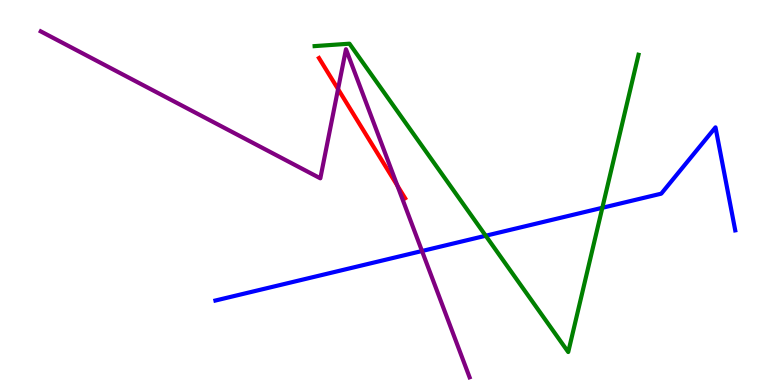[{'lines': ['blue', 'red'], 'intersections': []}, {'lines': ['green', 'red'], 'intersections': []}, {'lines': ['purple', 'red'], 'intersections': [{'x': 4.36, 'y': 7.69}, {'x': 5.13, 'y': 5.18}]}, {'lines': ['blue', 'green'], 'intersections': [{'x': 6.27, 'y': 3.88}, {'x': 7.77, 'y': 4.6}]}, {'lines': ['blue', 'purple'], 'intersections': [{'x': 5.45, 'y': 3.48}]}, {'lines': ['green', 'purple'], 'intersections': []}]